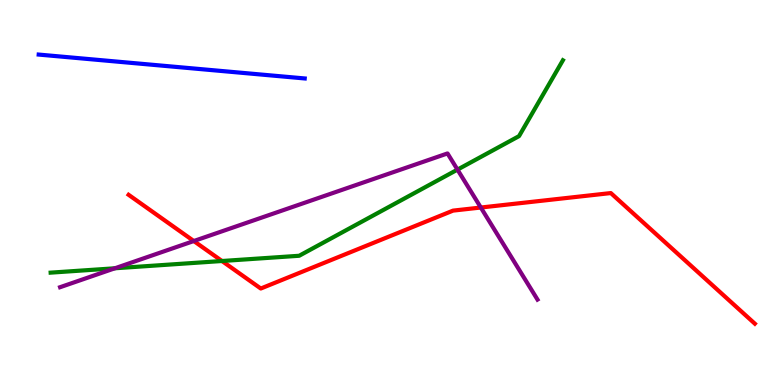[{'lines': ['blue', 'red'], 'intersections': []}, {'lines': ['green', 'red'], 'intersections': [{'x': 2.86, 'y': 3.22}]}, {'lines': ['purple', 'red'], 'intersections': [{'x': 2.5, 'y': 3.74}, {'x': 6.2, 'y': 4.61}]}, {'lines': ['blue', 'green'], 'intersections': []}, {'lines': ['blue', 'purple'], 'intersections': []}, {'lines': ['green', 'purple'], 'intersections': [{'x': 1.48, 'y': 3.03}, {'x': 5.9, 'y': 5.59}]}]